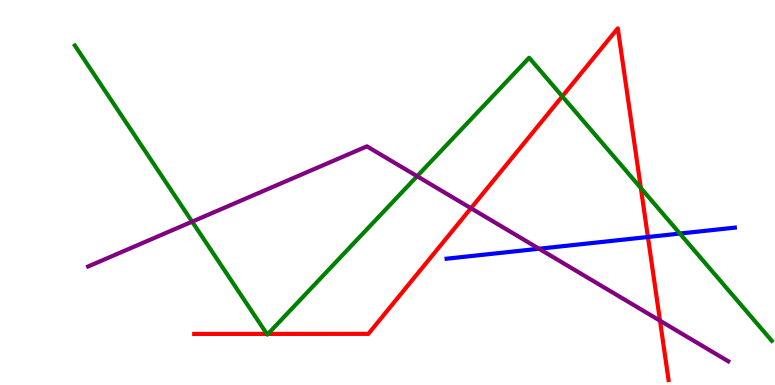[{'lines': ['blue', 'red'], 'intersections': [{'x': 8.36, 'y': 3.84}]}, {'lines': ['green', 'red'], 'intersections': [{'x': 3.44, 'y': 1.33}, {'x': 3.46, 'y': 1.33}, {'x': 7.26, 'y': 7.5}, {'x': 8.27, 'y': 5.12}]}, {'lines': ['purple', 'red'], 'intersections': [{'x': 6.08, 'y': 4.59}, {'x': 8.52, 'y': 1.67}]}, {'lines': ['blue', 'green'], 'intersections': [{'x': 8.77, 'y': 3.93}]}, {'lines': ['blue', 'purple'], 'intersections': [{'x': 6.96, 'y': 3.54}]}, {'lines': ['green', 'purple'], 'intersections': [{'x': 2.48, 'y': 4.24}, {'x': 5.38, 'y': 5.42}]}]